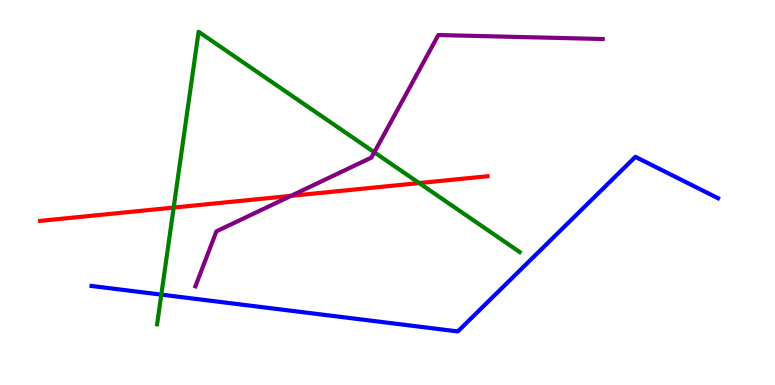[{'lines': ['blue', 'red'], 'intersections': []}, {'lines': ['green', 'red'], 'intersections': [{'x': 2.24, 'y': 4.61}, {'x': 5.41, 'y': 5.25}]}, {'lines': ['purple', 'red'], 'intersections': [{'x': 3.75, 'y': 4.91}]}, {'lines': ['blue', 'green'], 'intersections': [{'x': 2.08, 'y': 2.35}]}, {'lines': ['blue', 'purple'], 'intersections': []}, {'lines': ['green', 'purple'], 'intersections': [{'x': 4.83, 'y': 6.04}]}]